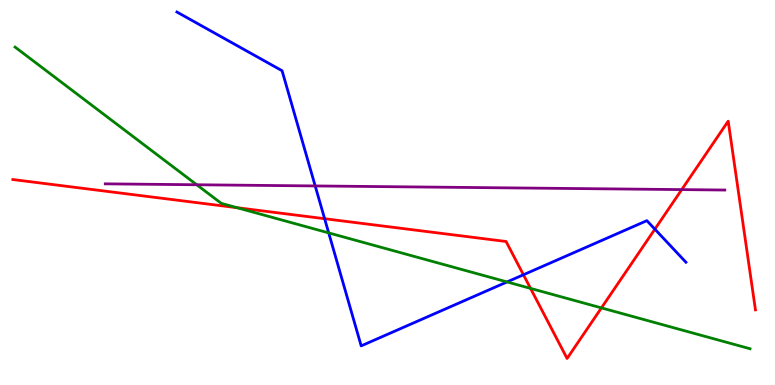[{'lines': ['blue', 'red'], 'intersections': [{'x': 4.19, 'y': 4.32}, {'x': 6.75, 'y': 2.86}, {'x': 8.45, 'y': 4.05}]}, {'lines': ['green', 'red'], 'intersections': [{'x': 3.06, 'y': 4.6}, {'x': 6.85, 'y': 2.51}, {'x': 7.76, 'y': 2.0}]}, {'lines': ['purple', 'red'], 'intersections': [{'x': 8.8, 'y': 5.08}]}, {'lines': ['blue', 'green'], 'intersections': [{'x': 4.24, 'y': 3.95}, {'x': 6.54, 'y': 2.68}]}, {'lines': ['blue', 'purple'], 'intersections': [{'x': 4.07, 'y': 5.17}]}, {'lines': ['green', 'purple'], 'intersections': [{'x': 2.54, 'y': 5.2}]}]